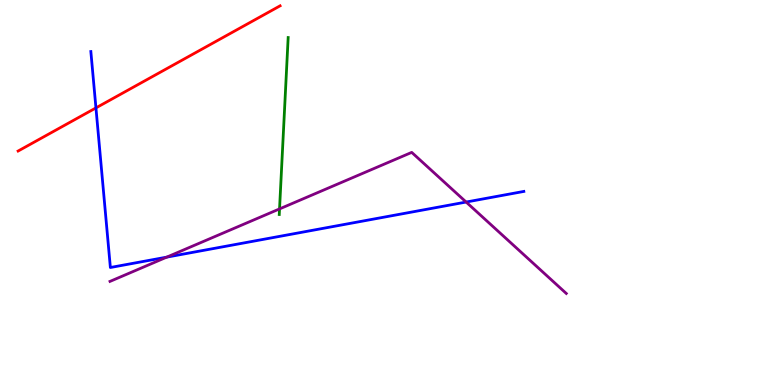[{'lines': ['blue', 'red'], 'intersections': [{'x': 1.24, 'y': 7.2}]}, {'lines': ['green', 'red'], 'intersections': []}, {'lines': ['purple', 'red'], 'intersections': []}, {'lines': ['blue', 'green'], 'intersections': []}, {'lines': ['blue', 'purple'], 'intersections': [{'x': 2.15, 'y': 3.32}, {'x': 6.01, 'y': 4.75}]}, {'lines': ['green', 'purple'], 'intersections': [{'x': 3.61, 'y': 4.57}]}]